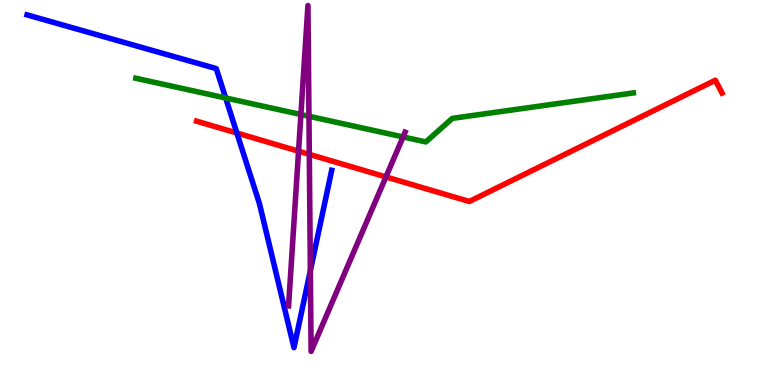[{'lines': ['blue', 'red'], 'intersections': [{'x': 3.06, 'y': 6.54}]}, {'lines': ['green', 'red'], 'intersections': []}, {'lines': ['purple', 'red'], 'intersections': [{'x': 3.85, 'y': 6.07}, {'x': 3.99, 'y': 5.99}, {'x': 4.98, 'y': 5.4}]}, {'lines': ['blue', 'green'], 'intersections': [{'x': 2.91, 'y': 7.46}]}, {'lines': ['blue', 'purple'], 'intersections': [{'x': 4.0, 'y': 2.97}]}, {'lines': ['green', 'purple'], 'intersections': [{'x': 3.88, 'y': 7.03}, {'x': 3.99, 'y': 6.98}, {'x': 5.2, 'y': 6.44}]}]